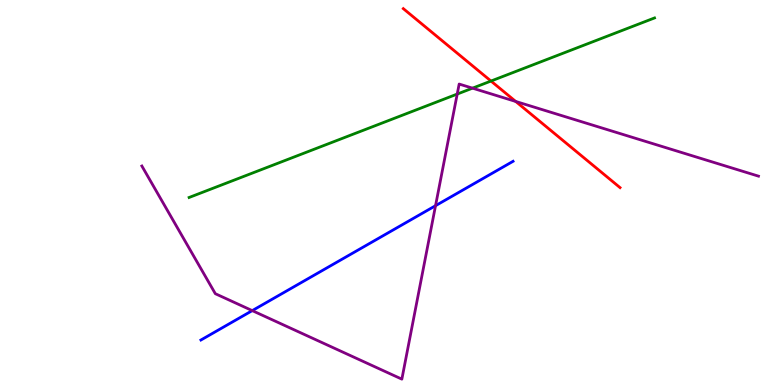[{'lines': ['blue', 'red'], 'intersections': []}, {'lines': ['green', 'red'], 'intersections': [{'x': 6.34, 'y': 7.9}]}, {'lines': ['purple', 'red'], 'intersections': [{'x': 6.65, 'y': 7.37}]}, {'lines': ['blue', 'green'], 'intersections': []}, {'lines': ['blue', 'purple'], 'intersections': [{'x': 3.25, 'y': 1.93}, {'x': 5.62, 'y': 4.66}]}, {'lines': ['green', 'purple'], 'intersections': [{'x': 5.9, 'y': 7.56}, {'x': 6.1, 'y': 7.71}]}]